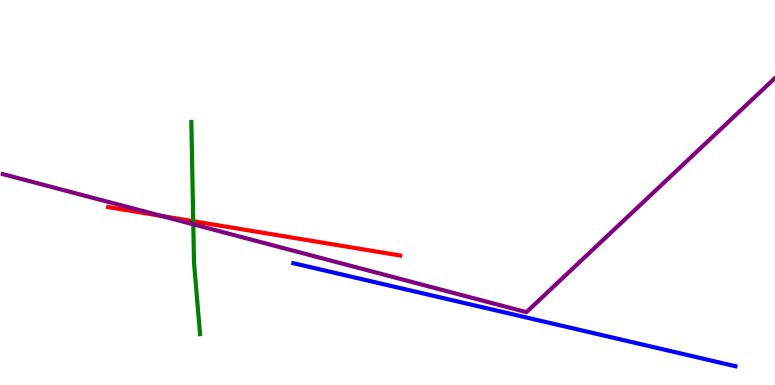[{'lines': ['blue', 'red'], 'intersections': []}, {'lines': ['green', 'red'], 'intersections': [{'x': 2.49, 'y': 4.25}]}, {'lines': ['purple', 'red'], 'intersections': [{'x': 2.08, 'y': 4.39}]}, {'lines': ['blue', 'green'], 'intersections': []}, {'lines': ['blue', 'purple'], 'intersections': []}, {'lines': ['green', 'purple'], 'intersections': [{'x': 2.49, 'y': 4.17}]}]